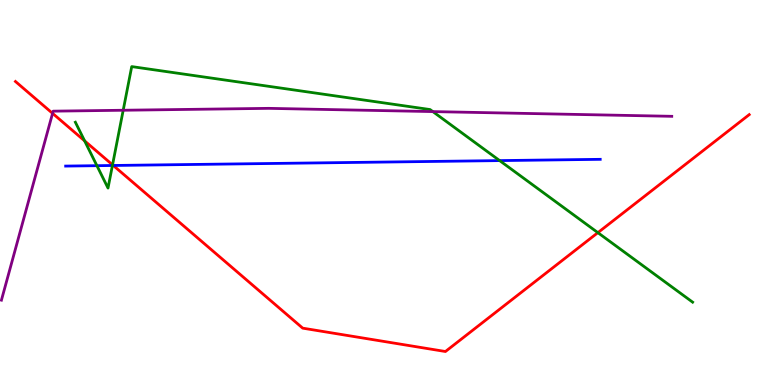[{'lines': ['blue', 'red'], 'intersections': [{'x': 1.46, 'y': 5.7}]}, {'lines': ['green', 'red'], 'intersections': [{'x': 1.09, 'y': 6.34}, {'x': 1.45, 'y': 5.72}, {'x': 7.71, 'y': 3.96}]}, {'lines': ['purple', 'red'], 'intersections': [{'x': 0.678, 'y': 7.06}]}, {'lines': ['blue', 'green'], 'intersections': [{'x': 1.25, 'y': 5.7}, {'x': 1.45, 'y': 5.7}, {'x': 6.45, 'y': 5.83}]}, {'lines': ['blue', 'purple'], 'intersections': []}, {'lines': ['green', 'purple'], 'intersections': [{'x': 1.59, 'y': 7.14}, {'x': 5.58, 'y': 7.1}]}]